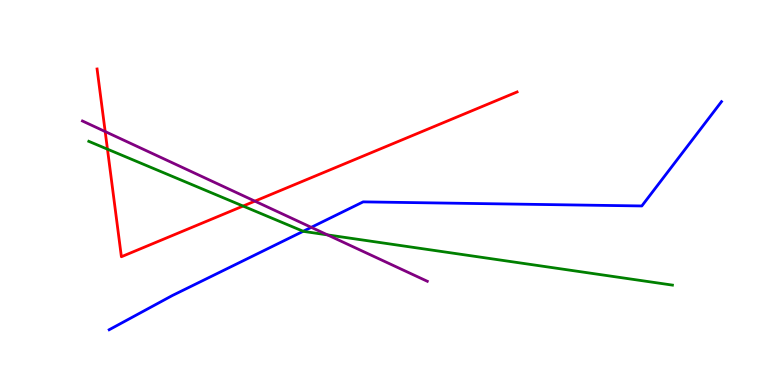[{'lines': ['blue', 'red'], 'intersections': []}, {'lines': ['green', 'red'], 'intersections': [{'x': 1.39, 'y': 6.13}, {'x': 3.14, 'y': 4.65}]}, {'lines': ['purple', 'red'], 'intersections': [{'x': 1.36, 'y': 6.58}, {'x': 3.29, 'y': 4.78}]}, {'lines': ['blue', 'green'], 'intersections': [{'x': 3.91, 'y': 3.99}]}, {'lines': ['blue', 'purple'], 'intersections': [{'x': 4.02, 'y': 4.1}]}, {'lines': ['green', 'purple'], 'intersections': [{'x': 4.23, 'y': 3.9}]}]